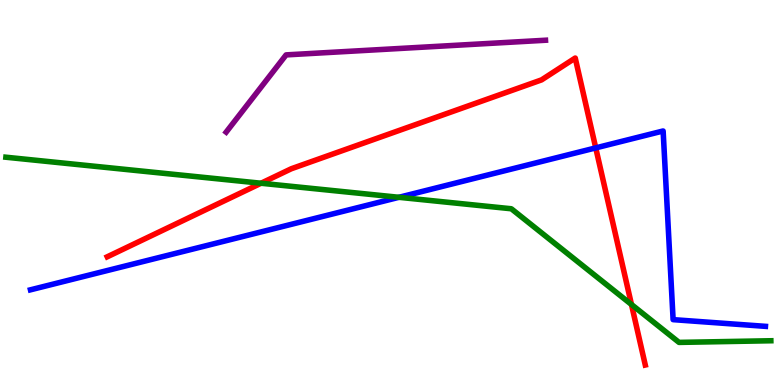[{'lines': ['blue', 'red'], 'intersections': [{'x': 7.69, 'y': 6.16}]}, {'lines': ['green', 'red'], 'intersections': [{'x': 3.37, 'y': 5.24}, {'x': 8.15, 'y': 2.09}]}, {'lines': ['purple', 'red'], 'intersections': []}, {'lines': ['blue', 'green'], 'intersections': [{'x': 5.15, 'y': 4.88}]}, {'lines': ['blue', 'purple'], 'intersections': []}, {'lines': ['green', 'purple'], 'intersections': []}]